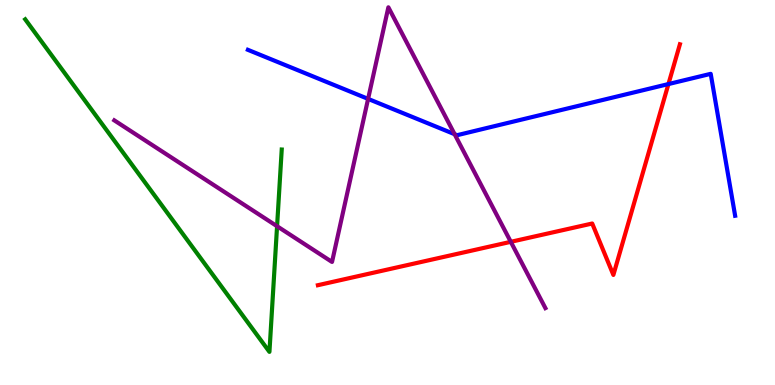[{'lines': ['blue', 'red'], 'intersections': [{'x': 8.62, 'y': 7.82}]}, {'lines': ['green', 'red'], 'intersections': []}, {'lines': ['purple', 'red'], 'intersections': [{'x': 6.59, 'y': 3.72}]}, {'lines': ['blue', 'green'], 'intersections': []}, {'lines': ['blue', 'purple'], 'intersections': [{'x': 4.75, 'y': 7.43}, {'x': 5.87, 'y': 6.51}]}, {'lines': ['green', 'purple'], 'intersections': [{'x': 3.58, 'y': 4.12}]}]